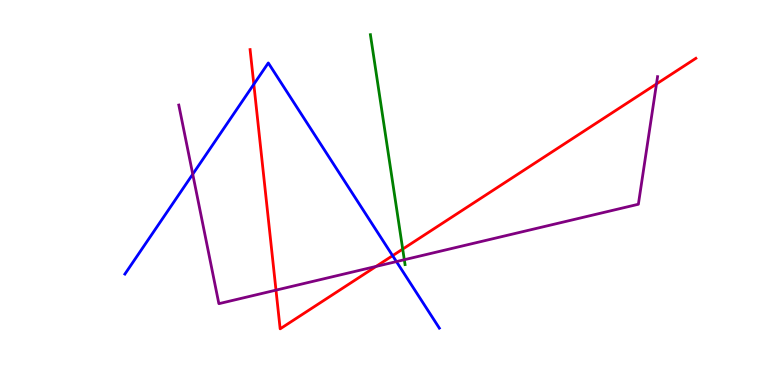[{'lines': ['blue', 'red'], 'intersections': [{'x': 3.28, 'y': 7.81}, {'x': 5.07, 'y': 3.36}]}, {'lines': ['green', 'red'], 'intersections': [{'x': 5.2, 'y': 3.53}]}, {'lines': ['purple', 'red'], 'intersections': [{'x': 3.56, 'y': 2.46}, {'x': 4.85, 'y': 3.08}, {'x': 8.47, 'y': 7.82}]}, {'lines': ['blue', 'green'], 'intersections': []}, {'lines': ['blue', 'purple'], 'intersections': [{'x': 2.49, 'y': 5.48}, {'x': 5.12, 'y': 3.21}]}, {'lines': ['green', 'purple'], 'intersections': [{'x': 5.22, 'y': 3.25}]}]